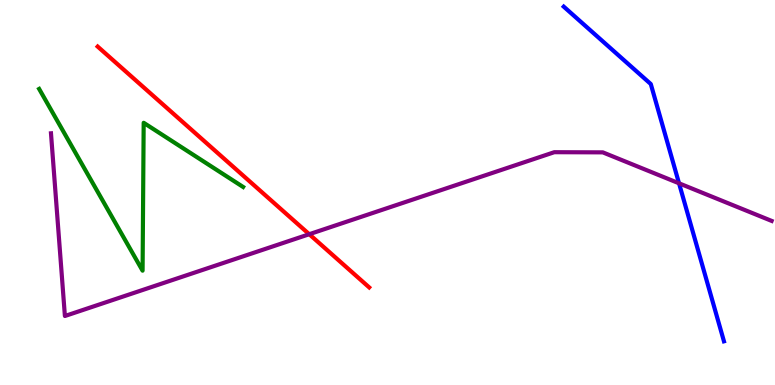[{'lines': ['blue', 'red'], 'intersections': []}, {'lines': ['green', 'red'], 'intersections': []}, {'lines': ['purple', 'red'], 'intersections': [{'x': 3.99, 'y': 3.92}]}, {'lines': ['blue', 'green'], 'intersections': []}, {'lines': ['blue', 'purple'], 'intersections': [{'x': 8.76, 'y': 5.24}]}, {'lines': ['green', 'purple'], 'intersections': []}]